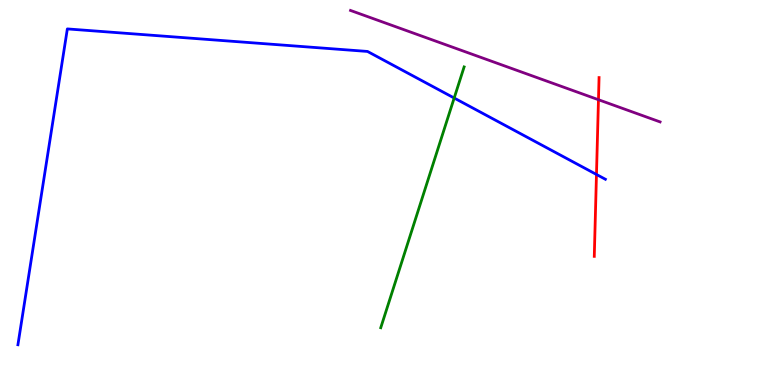[{'lines': ['blue', 'red'], 'intersections': [{'x': 7.7, 'y': 5.47}]}, {'lines': ['green', 'red'], 'intersections': []}, {'lines': ['purple', 'red'], 'intersections': [{'x': 7.72, 'y': 7.41}]}, {'lines': ['blue', 'green'], 'intersections': [{'x': 5.86, 'y': 7.45}]}, {'lines': ['blue', 'purple'], 'intersections': []}, {'lines': ['green', 'purple'], 'intersections': []}]